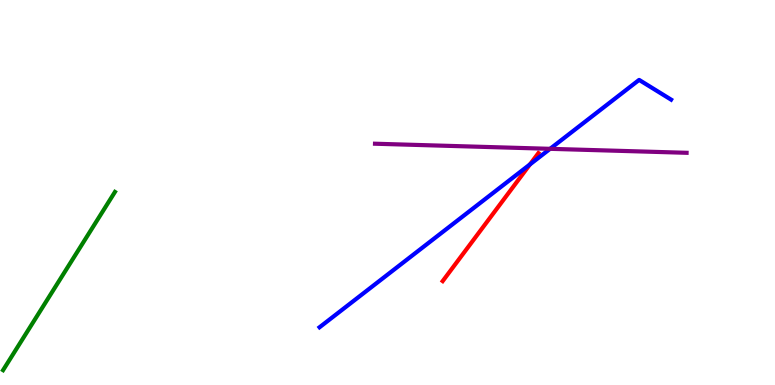[{'lines': ['blue', 'red'], 'intersections': [{'x': 6.84, 'y': 5.73}]}, {'lines': ['green', 'red'], 'intersections': []}, {'lines': ['purple', 'red'], 'intersections': []}, {'lines': ['blue', 'green'], 'intersections': []}, {'lines': ['blue', 'purple'], 'intersections': [{'x': 7.1, 'y': 6.13}]}, {'lines': ['green', 'purple'], 'intersections': []}]